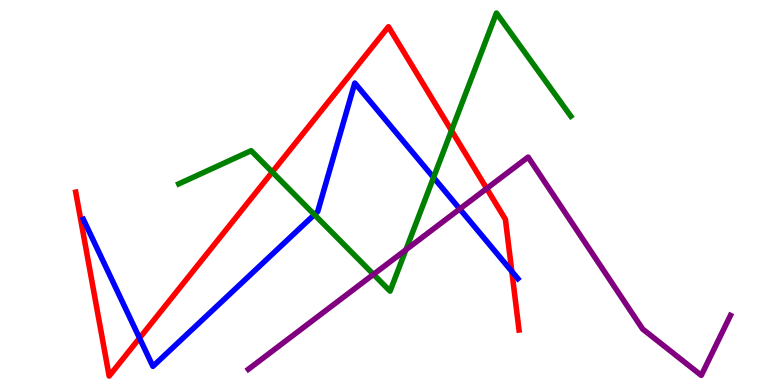[{'lines': ['blue', 'red'], 'intersections': [{'x': 1.8, 'y': 1.22}, {'x': 6.6, 'y': 2.95}]}, {'lines': ['green', 'red'], 'intersections': [{'x': 3.51, 'y': 5.53}, {'x': 5.83, 'y': 6.61}]}, {'lines': ['purple', 'red'], 'intersections': [{'x': 6.28, 'y': 5.1}]}, {'lines': ['blue', 'green'], 'intersections': [{'x': 4.06, 'y': 4.43}, {'x': 5.59, 'y': 5.39}]}, {'lines': ['blue', 'purple'], 'intersections': [{'x': 5.93, 'y': 4.57}]}, {'lines': ['green', 'purple'], 'intersections': [{'x': 4.82, 'y': 2.87}, {'x': 5.24, 'y': 3.51}]}]